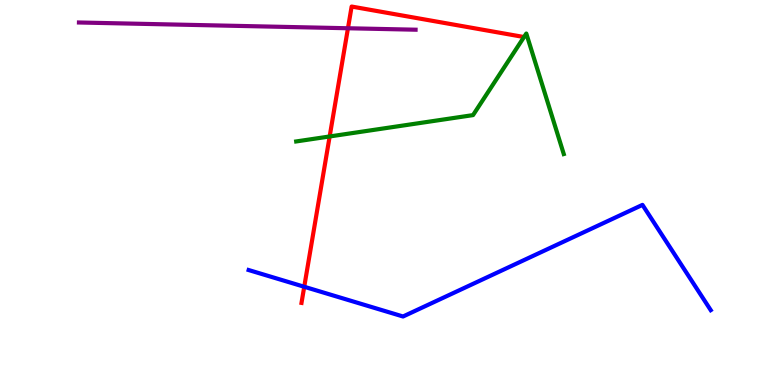[{'lines': ['blue', 'red'], 'intersections': [{'x': 3.93, 'y': 2.55}]}, {'lines': ['green', 'red'], 'intersections': [{'x': 4.25, 'y': 6.46}]}, {'lines': ['purple', 'red'], 'intersections': [{'x': 4.49, 'y': 9.27}]}, {'lines': ['blue', 'green'], 'intersections': []}, {'lines': ['blue', 'purple'], 'intersections': []}, {'lines': ['green', 'purple'], 'intersections': []}]